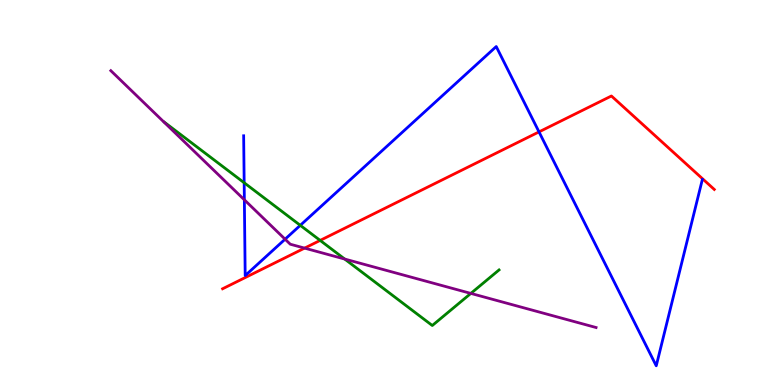[{'lines': ['blue', 'red'], 'intersections': [{'x': 6.95, 'y': 6.57}]}, {'lines': ['green', 'red'], 'intersections': [{'x': 4.13, 'y': 3.76}]}, {'lines': ['purple', 'red'], 'intersections': [{'x': 3.93, 'y': 3.56}]}, {'lines': ['blue', 'green'], 'intersections': [{'x': 3.15, 'y': 5.25}, {'x': 3.87, 'y': 4.15}]}, {'lines': ['blue', 'purple'], 'intersections': [{'x': 3.15, 'y': 4.81}, {'x': 3.68, 'y': 3.79}]}, {'lines': ['green', 'purple'], 'intersections': [{'x': 4.45, 'y': 3.27}, {'x': 6.08, 'y': 2.38}]}]